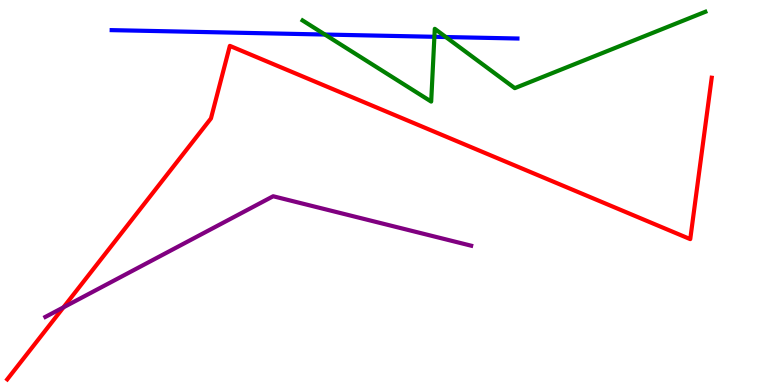[{'lines': ['blue', 'red'], 'intersections': []}, {'lines': ['green', 'red'], 'intersections': []}, {'lines': ['purple', 'red'], 'intersections': [{'x': 0.819, 'y': 2.02}]}, {'lines': ['blue', 'green'], 'intersections': [{'x': 4.19, 'y': 9.1}, {'x': 5.61, 'y': 9.04}, {'x': 5.75, 'y': 9.04}]}, {'lines': ['blue', 'purple'], 'intersections': []}, {'lines': ['green', 'purple'], 'intersections': []}]